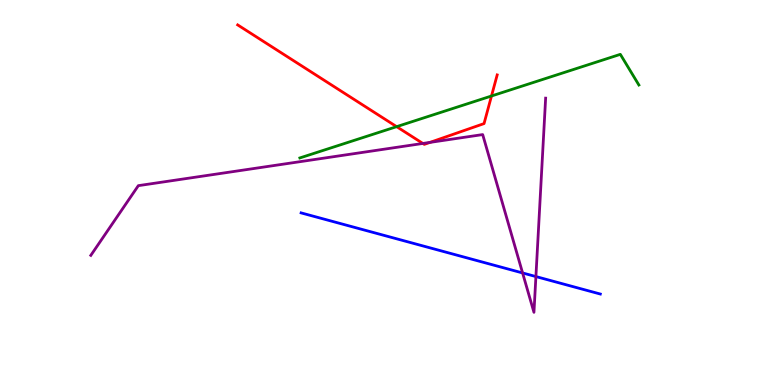[{'lines': ['blue', 'red'], 'intersections': []}, {'lines': ['green', 'red'], 'intersections': [{'x': 5.12, 'y': 6.71}, {'x': 6.34, 'y': 7.51}]}, {'lines': ['purple', 'red'], 'intersections': [{'x': 5.46, 'y': 6.27}, {'x': 5.55, 'y': 6.3}]}, {'lines': ['blue', 'green'], 'intersections': []}, {'lines': ['blue', 'purple'], 'intersections': [{'x': 6.74, 'y': 2.91}, {'x': 6.91, 'y': 2.82}]}, {'lines': ['green', 'purple'], 'intersections': []}]